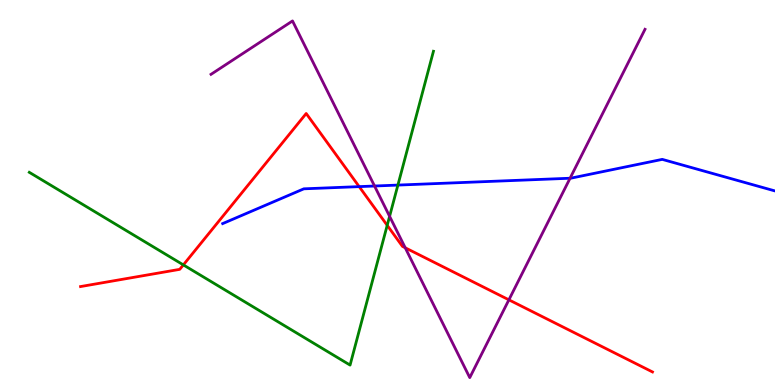[{'lines': ['blue', 'red'], 'intersections': [{'x': 4.63, 'y': 5.15}]}, {'lines': ['green', 'red'], 'intersections': [{'x': 2.37, 'y': 3.12}, {'x': 5.0, 'y': 4.15}]}, {'lines': ['purple', 'red'], 'intersections': [{'x': 5.23, 'y': 3.56}, {'x': 6.57, 'y': 2.21}]}, {'lines': ['blue', 'green'], 'intersections': [{'x': 5.13, 'y': 5.19}]}, {'lines': ['blue', 'purple'], 'intersections': [{'x': 4.83, 'y': 5.17}, {'x': 7.36, 'y': 5.37}]}, {'lines': ['green', 'purple'], 'intersections': [{'x': 5.03, 'y': 4.38}]}]